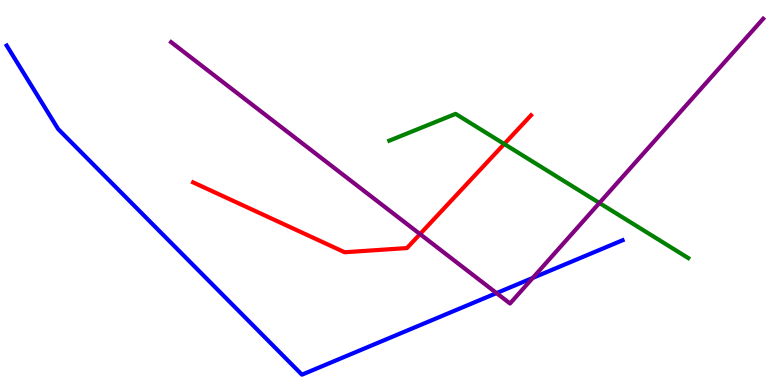[{'lines': ['blue', 'red'], 'intersections': []}, {'lines': ['green', 'red'], 'intersections': [{'x': 6.51, 'y': 6.26}]}, {'lines': ['purple', 'red'], 'intersections': [{'x': 5.42, 'y': 3.92}]}, {'lines': ['blue', 'green'], 'intersections': []}, {'lines': ['blue', 'purple'], 'intersections': [{'x': 6.41, 'y': 2.39}, {'x': 6.87, 'y': 2.78}]}, {'lines': ['green', 'purple'], 'intersections': [{'x': 7.73, 'y': 4.73}]}]